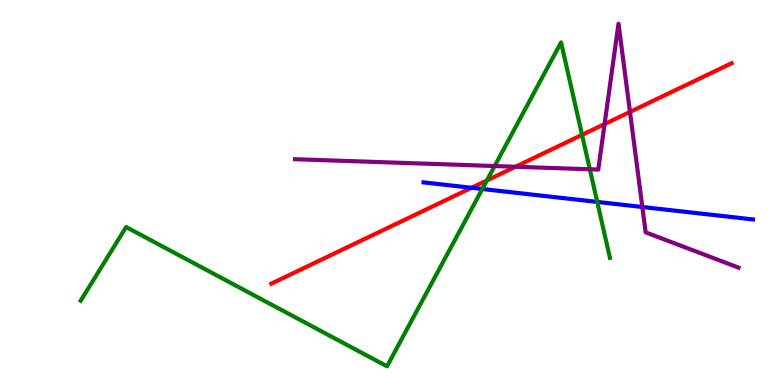[{'lines': ['blue', 'red'], 'intersections': [{'x': 6.08, 'y': 5.12}]}, {'lines': ['green', 'red'], 'intersections': [{'x': 6.28, 'y': 5.31}, {'x': 7.51, 'y': 6.5}]}, {'lines': ['purple', 'red'], 'intersections': [{'x': 6.65, 'y': 5.67}, {'x': 7.8, 'y': 6.78}, {'x': 8.13, 'y': 7.09}]}, {'lines': ['blue', 'green'], 'intersections': [{'x': 6.22, 'y': 5.09}, {'x': 7.71, 'y': 4.76}]}, {'lines': ['blue', 'purple'], 'intersections': [{'x': 8.29, 'y': 4.62}]}, {'lines': ['green', 'purple'], 'intersections': [{'x': 6.38, 'y': 5.69}, {'x': 7.61, 'y': 5.6}]}]